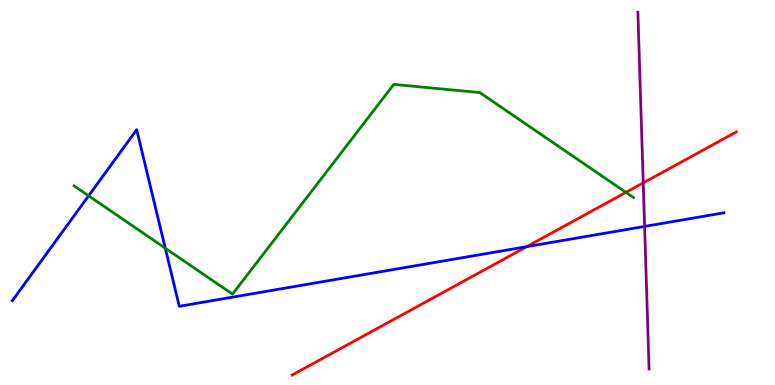[{'lines': ['blue', 'red'], 'intersections': [{'x': 6.8, 'y': 3.59}]}, {'lines': ['green', 'red'], 'intersections': [{'x': 8.08, 'y': 5.0}]}, {'lines': ['purple', 'red'], 'intersections': [{'x': 8.3, 'y': 5.25}]}, {'lines': ['blue', 'green'], 'intersections': [{'x': 1.14, 'y': 4.91}, {'x': 2.13, 'y': 3.55}]}, {'lines': ['blue', 'purple'], 'intersections': [{'x': 8.32, 'y': 4.12}]}, {'lines': ['green', 'purple'], 'intersections': []}]